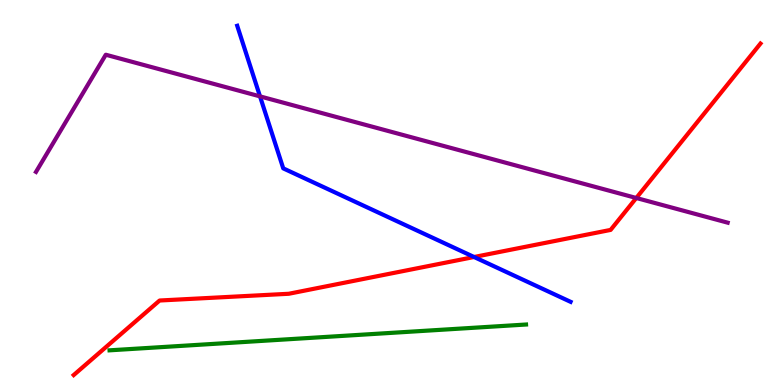[{'lines': ['blue', 'red'], 'intersections': [{'x': 6.12, 'y': 3.32}]}, {'lines': ['green', 'red'], 'intersections': []}, {'lines': ['purple', 'red'], 'intersections': [{'x': 8.21, 'y': 4.86}]}, {'lines': ['blue', 'green'], 'intersections': []}, {'lines': ['blue', 'purple'], 'intersections': [{'x': 3.35, 'y': 7.5}]}, {'lines': ['green', 'purple'], 'intersections': []}]